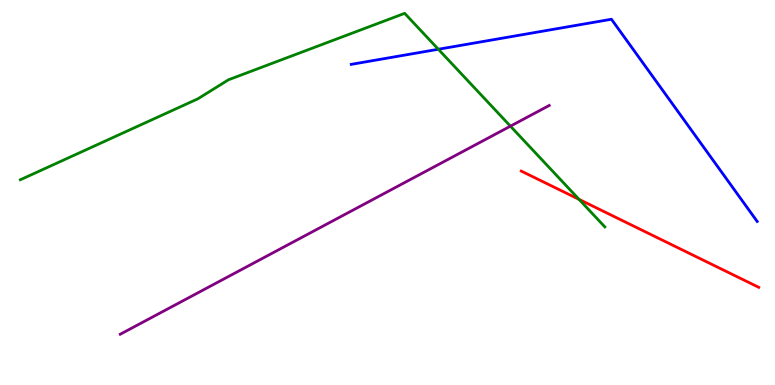[{'lines': ['blue', 'red'], 'intersections': []}, {'lines': ['green', 'red'], 'intersections': [{'x': 7.47, 'y': 4.82}]}, {'lines': ['purple', 'red'], 'intersections': []}, {'lines': ['blue', 'green'], 'intersections': [{'x': 5.66, 'y': 8.72}]}, {'lines': ['blue', 'purple'], 'intersections': []}, {'lines': ['green', 'purple'], 'intersections': [{'x': 6.59, 'y': 6.72}]}]